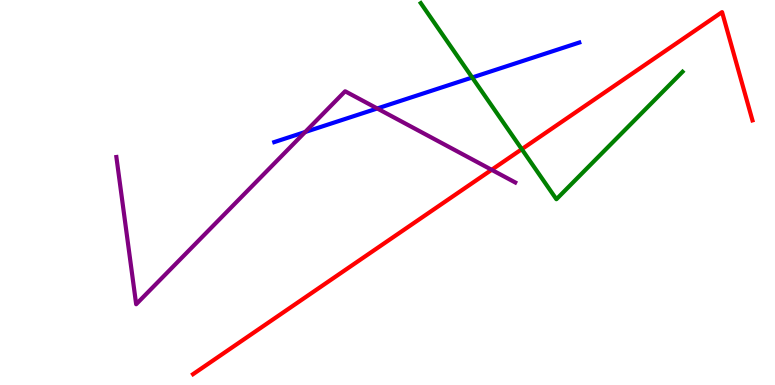[{'lines': ['blue', 'red'], 'intersections': []}, {'lines': ['green', 'red'], 'intersections': [{'x': 6.73, 'y': 6.13}]}, {'lines': ['purple', 'red'], 'intersections': [{'x': 6.34, 'y': 5.59}]}, {'lines': ['blue', 'green'], 'intersections': [{'x': 6.09, 'y': 7.99}]}, {'lines': ['blue', 'purple'], 'intersections': [{'x': 3.94, 'y': 6.57}, {'x': 4.87, 'y': 7.18}]}, {'lines': ['green', 'purple'], 'intersections': []}]